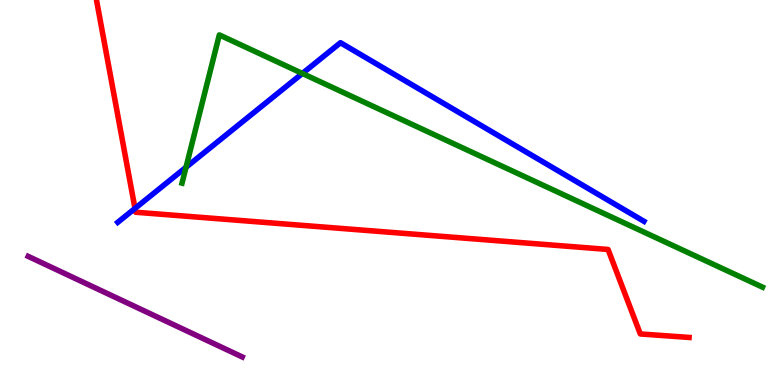[{'lines': ['blue', 'red'], 'intersections': [{'x': 1.74, 'y': 4.59}]}, {'lines': ['green', 'red'], 'intersections': []}, {'lines': ['purple', 'red'], 'intersections': []}, {'lines': ['blue', 'green'], 'intersections': [{'x': 2.4, 'y': 5.65}, {'x': 3.9, 'y': 8.09}]}, {'lines': ['blue', 'purple'], 'intersections': []}, {'lines': ['green', 'purple'], 'intersections': []}]